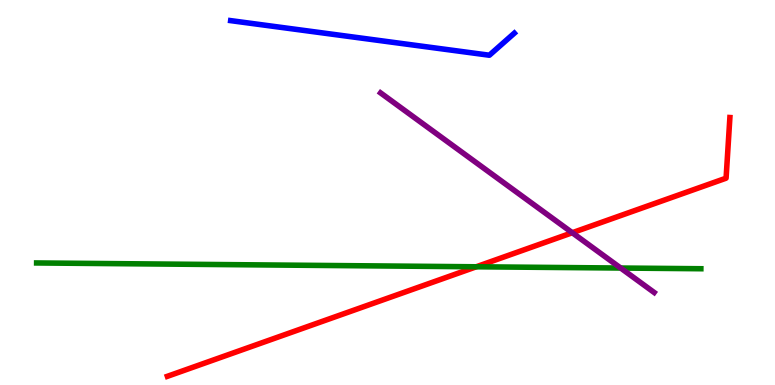[{'lines': ['blue', 'red'], 'intersections': []}, {'lines': ['green', 'red'], 'intersections': [{'x': 6.15, 'y': 3.07}]}, {'lines': ['purple', 'red'], 'intersections': [{'x': 7.38, 'y': 3.96}]}, {'lines': ['blue', 'green'], 'intersections': []}, {'lines': ['blue', 'purple'], 'intersections': []}, {'lines': ['green', 'purple'], 'intersections': [{'x': 8.01, 'y': 3.04}]}]